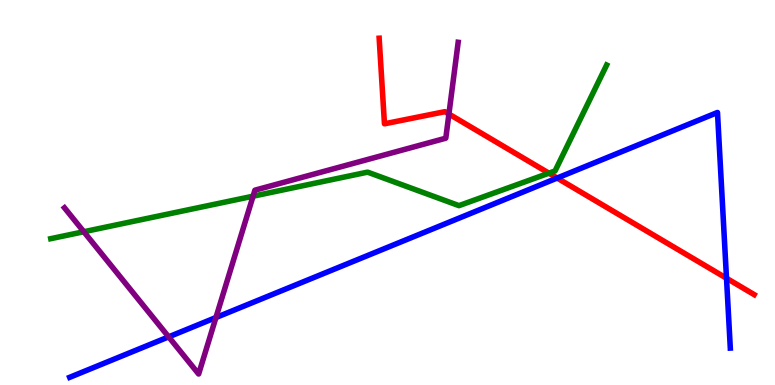[{'lines': ['blue', 'red'], 'intersections': [{'x': 7.19, 'y': 5.38}, {'x': 9.37, 'y': 2.77}]}, {'lines': ['green', 'red'], 'intersections': [{'x': 7.08, 'y': 5.5}]}, {'lines': ['purple', 'red'], 'intersections': [{'x': 5.79, 'y': 7.04}]}, {'lines': ['blue', 'green'], 'intersections': []}, {'lines': ['blue', 'purple'], 'intersections': [{'x': 2.18, 'y': 1.25}, {'x': 2.79, 'y': 1.75}]}, {'lines': ['green', 'purple'], 'intersections': [{'x': 1.08, 'y': 3.98}, {'x': 3.27, 'y': 4.9}]}]